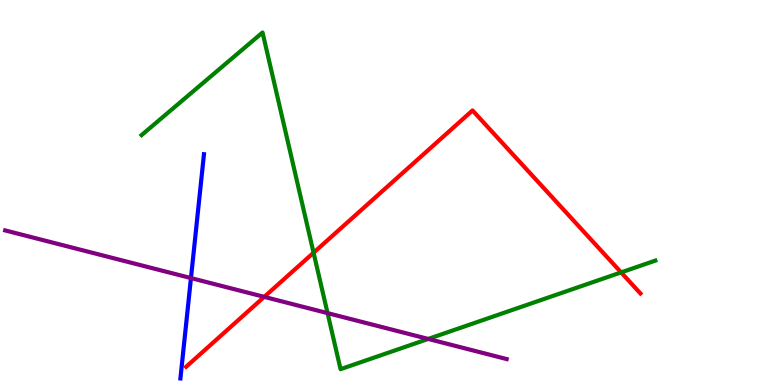[{'lines': ['blue', 'red'], 'intersections': []}, {'lines': ['green', 'red'], 'intersections': [{'x': 4.05, 'y': 3.44}, {'x': 8.01, 'y': 2.92}]}, {'lines': ['purple', 'red'], 'intersections': [{'x': 3.41, 'y': 2.29}]}, {'lines': ['blue', 'green'], 'intersections': []}, {'lines': ['blue', 'purple'], 'intersections': [{'x': 2.46, 'y': 2.78}]}, {'lines': ['green', 'purple'], 'intersections': [{'x': 4.23, 'y': 1.87}, {'x': 5.53, 'y': 1.2}]}]